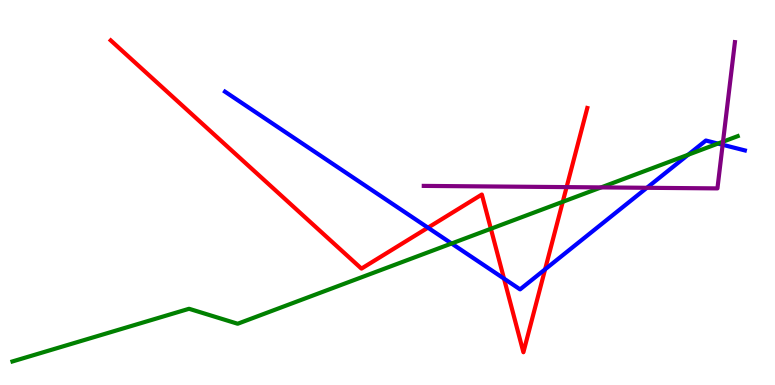[{'lines': ['blue', 'red'], 'intersections': [{'x': 5.52, 'y': 4.09}, {'x': 6.5, 'y': 2.76}, {'x': 7.03, 'y': 3.0}]}, {'lines': ['green', 'red'], 'intersections': [{'x': 6.33, 'y': 4.06}, {'x': 7.26, 'y': 4.76}]}, {'lines': ['purple', 'red'], 'intersections': [{'x': 7.31, 'y': 5.14}]}, {'lines': ['blue', 'green'], 'intersections': [{'x': 5.83, 'y': 3.68}, {'x': 8.88, 'y': 5.98}, {'x': 9.26, 'y': 6.27}]}, {'lines': ['blue', 'purple'], 'intersections': [{'x': 8.35, 'y': 5.12}, {'x': 9.32, 'y': 6.24}]}, {'lines': ['green', 'purple'], 'intersections': [{'x': 7.76, 'y': 5.13}, {'x': 9.33, 'y': 6.32}]}]